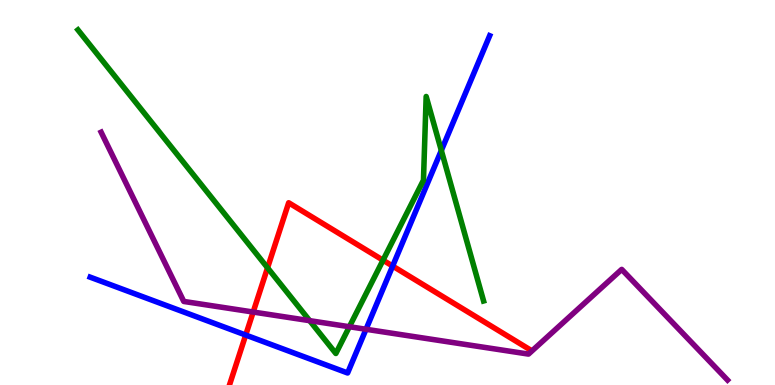[{'lines': ['blue', 'red'], 'intersections': [{'x': 3.17, 'y': 1.3}, {'x': 5.07, 'y': 3.09}]}, {'lines': ['green', 'red'], 'intersections': [{'x': 3.45, 'y': 3.04}, {'x': 4.94, 'y': 3.24}]}, {'lines': ['purple', 'red'], 'intersections': [{'x': 3.27, 'y': 1.9}]}, {'lines': ['blue', 'green'], 'intersections': [{'x': 5.69, 'y': 6.09}]}, {'lines': ['blue', 'purple'], 'intersections': [{'x': 4.72, 'y': 1.45}]}, {'lines': ['green', 'purple'], 'intersections': [{'x': 4.0, 'y': 1.67}, {'x': 4.51, 'y': 1.51}]}]